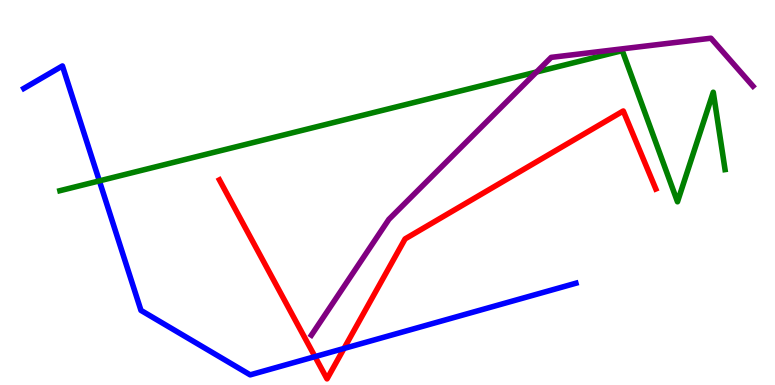[{'lines': ['blue', 'red'], 'intersections': [{'x': 4.06, 'y': 0.737}, {'x': 4.44, 'y': 0.949}]}, {'lines': ['green', 'red'], 'intersections': []}, {'lines': ['purple', 'red'], 'intersections': []}, {'lines': ['blue', 'green'], 'intersections': [{'x': 1.28, 'y': 5.3}]}, {'lines': ['blue', 'purple'], 'intersections': []}, {'lines': ['green', 'purple'], 'intersections': [{'x': 6.92, 'y': 8.13}]}]